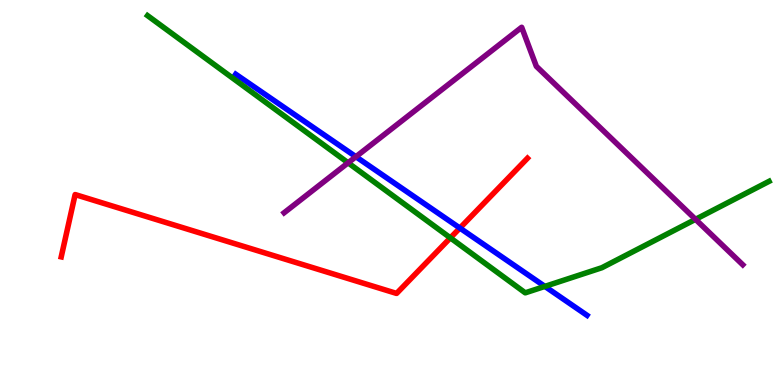[{'lines': ['blue', 'red'], 'intersections': [{'x': 5.93, 'y': 4.08}]}, {'lines': ['green', 'red'], 'intersections': [{'x': 5.81, 'y': 3.82}]}, {'lines': ['purple', 'red'], 'intersections': []}, {'lines': ['blue', 'green'], 'intersections': [{'x': 7.03, 'y': 2.56}]}, {'lines': ['blue', 'purple'], 'intersections': [{'x': 4.59, 'y': 5.93}]}, {'lines': ['green', 'purple'], 'intersections': [{'x': 4.49, 'y': 5.77}, {'x': 8.97, 'y': 4.3}]}]